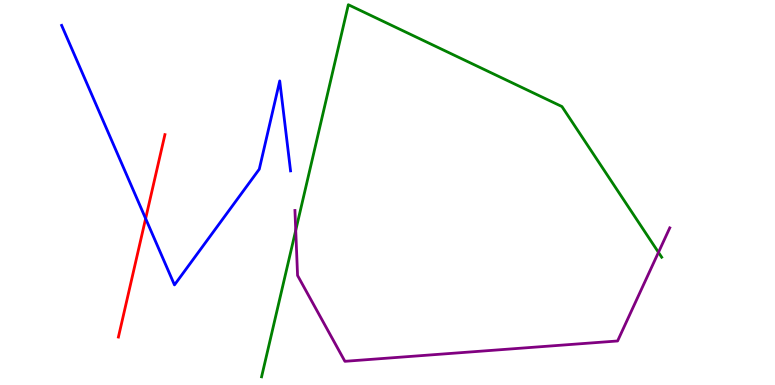[{'lines': ['blue', 'red'], 'intersections': [{'x': 1.88, 'y': 4.32}]}, {'lines': ['green', 'red'], 'intersections': []}, {'lines': ['purple', 'red'], 'intersections': []}, {'lines': ['blue', 'green'], 'intersections': []}, {'lines': ['blue', 'purple'], 'intersections': []}, {'lines': ['green', 'purple'], 'intersections': [{'x': 3.82, 'y': 4.02}, {'x': 8.5, 'y': 3.45}]}]